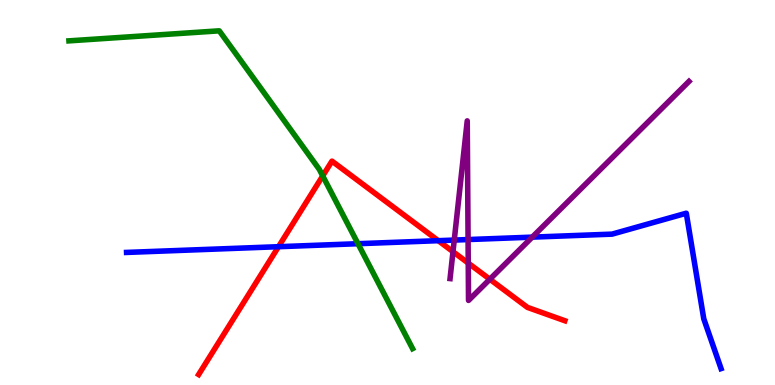[{'lines': ['blue', 'red'], 'intersections': [{'x': 3.59, 'y': 3.59}, {'x': 5.66, 'y': 3.75}]}, {'lines': ['green', 'red'], 'intersections': [{'x': 4.16, 'y': 5.43}]}, {'lines': ['purple', 'red'], 'intersections': [{'x': 5.85, 'y': 3.46}, {'x': 6.04, 'y': 3.17}, {'x': 6.32, 'y': 2.75}]}, {'lines': ['blue', 'green'], 'intersections': [{'x': 4.62, 'y': 3.67}]}, {'lines': ['blue', 'purple'], 'intersections': [{'x': 5.86, 'y': 3.76}, {'x': 6.04, 'y': 3.78}, {'x': 6.87, 'y': 3.84}]}, {'lines': ['green', 'purple'], 'intersections': []}]